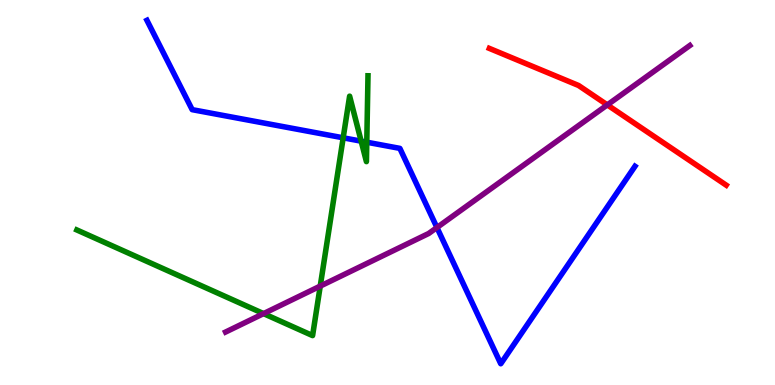[{'lines': ['blue', 'red'], 'intersections': []}, {'lines': ['green', 'red'], 'intersections': []}, {'lines': ['purple', 'red'], 'intersections': [{'x': 7.84, 'y': 7.28}]}, {'lines': ['blue', 'green'], 'intersections': [{'x': 4.43, 'y': 6.42}, {'x': 4.66, 'y': 6.33}, {'x': 4.73, 'y': 6.31}]}, {'lines': ['blue', 'purple'], 'intersections': [{'x': 5.64, 'y': 4.09}]}, {'lines': ['green', 'purple'], 'intersections': [{'x': 3.4, 'y': 1.85}, {'x': 4.13, 'y': 2.57}]}]